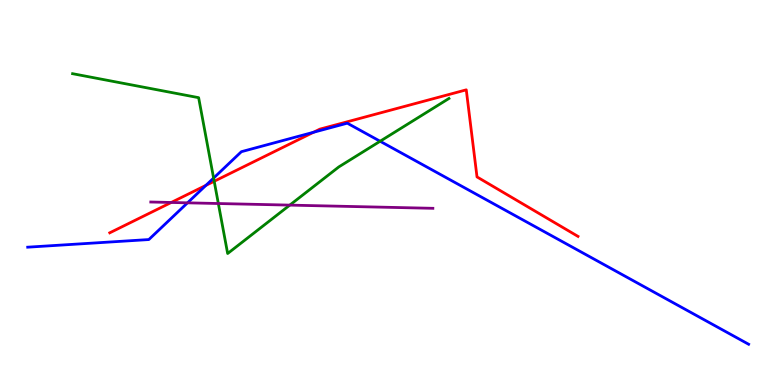[{'lines': ['blue', 'red'], 'intersections': [{'x': 2.66, 'y': 5.19}, {'x': 4.05, 'y': 6.56}]}, {'lines': ['green', 'red'], 'intersections': [{'x': 2.76, 'y': 5.29}]}, {'lines': ['purple', 'red'], 'intersections': [{'x': 2.21, 'y': 4.74}]}, {'lines': ['blue', 'green'], 'intersections': [{'x': 2.76, 'y': 5.37}, {'x': 4.9, 'y': 6.33}]}, {'lines': ['blue', 'purple'], 'intersections': [{'x': 2.42, 'y': 4.73}]}, {'lines': ['green', 'purple'], 'intersections': [{'x': 2.82, 'y': 4.71}, {'x': 3.74, 'y': 4.67}]}]